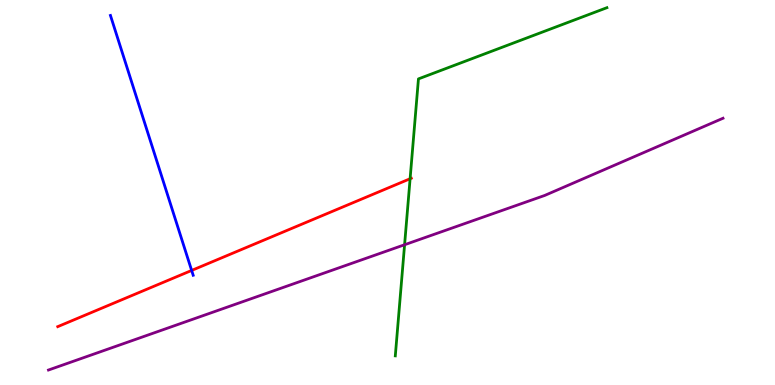[{'lines': ['blue', 'red'], 'intersections': [{'x': 2.47, 'y': 2.98}]}, {'lines': ['green', 'red'], 'intersections': [{'x': 5.29, 'y': 5.36}]}, {'lines': ['purple', 'red'], 'intersections': []}, {'lines': ['blue', 'green'], 'intersections': []}, {'lines': ['blue', 'purple'], 'intersections': []}, {'lines': ['green', 'purple'], 'intersections': [{'x': 5.22, 'y': 3.64}]}]